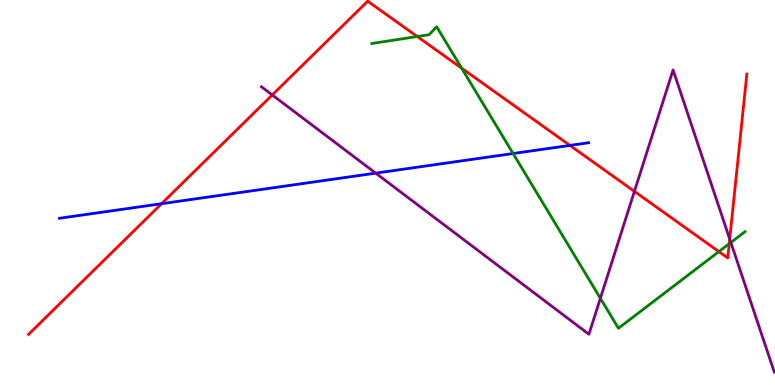[{'lines': ['blue', 'red'], 'intersections': [{'x': 2.08, 'y': 4.71}, {'x': 7.35, 'y': 6.22}]}, {'lines': ['green', 'red'], 'intersections': [{'x': 5.38, 'y': 9.05}, {'x': 5.96, 'y': 8.23}, {'x': 9.28, 'y': 3.46}, {'x': 9.41, 'y': 3.67}]}, {'lines': ['purple', 'red'], 'intersections': [{'x': 3.51, 'y': 7.53}, {'x': 8.19, 'y': 5.03}, {'x': 9.42, 'y': 3.79}]}, {'lines': ['blue', 'green'], 'intersections': [{'x': 6.62, 'y': 6.01}]}, {'lines': ['blue', 'purple'], 'intersections': [{'x': 4.85, 'y': 5.5}]}, {'lines': ['green', 'purple'], 'intersections': [{'x': 7.75, 'y': 2.25}, {'x': 9.43, 'y': 3.7}]}]